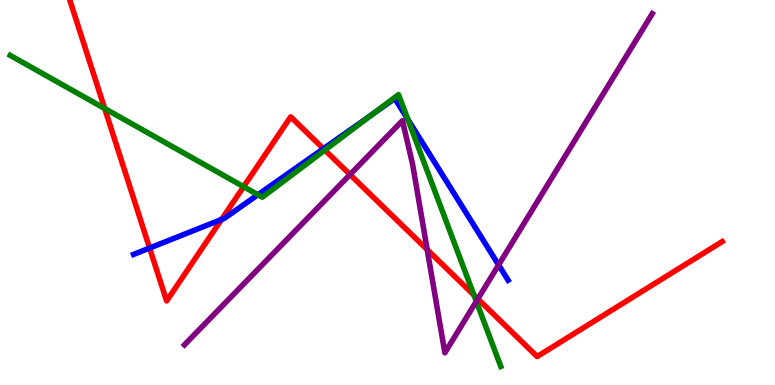[{'lines': ['blue', 'red'], 'intersections': [{'x': 1.93, 'y': 3.56}, {'x': 2.86, 'y': 4.3}, {'x': 4.17, 'y': 6.14}]}, {'lines': ['green', 'red'], 'intersections': [{'x': 1.35, 'y': 7.18}, {'x': 3.14, 'y': 5.15}, {'x': 4.19, 'y': 6.1}, {'x': 6.12, 'y': 2.33}]}, {'lines': ['purple', 'red'], 'intersections': [{'x': 4.52, 'y': 5.47}, {'x': 5.51, 'y': 3.52}, {'x': 6.17, 'y': 2.24}]}, {'lines': ['blue', 'green'], 'intersections': [{'x': 3.33, 'y': 4.94}, {'x': 4.81, 'y': 7.04}, {'x': 5.26, 'y': 6.9}]}, {'lines': ['blue', 'purple'], 'intersections': [{'x': 6.43, 'y': 3.12}]}, {'lines': ['green', 'purple'], 'intersections': [{'x': 6.15, 'y': 2.17}]}]